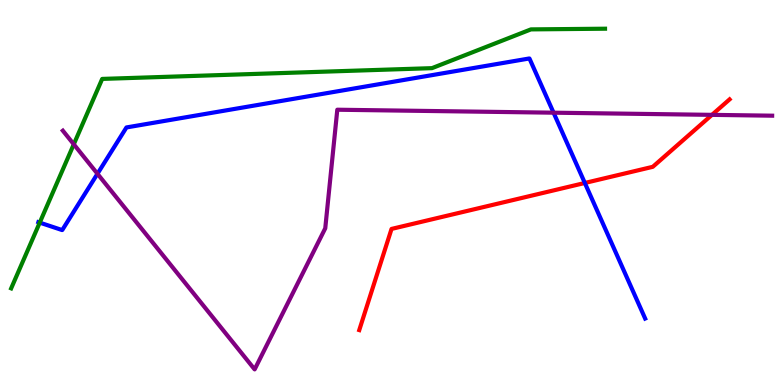[{'lines': ['blue', 'red'], 'intersections': [{'x': 7.55, 'y': 5.25}]}, {'lines': ['green', 'red'], 'intersections': []}, {'lines': ['purple', 'red'], 'intersections': [{'x': 9.19, 'y': 7.02}]}, {'lines': ['blue', 'green'], 'intersections': [{'x': 0.513, 'y': 4.22}]}, {'lines': ['blue', 'purple'], 'intersections': [{'x': 1.26, 'y': 5.49}, {'x': 7.14, 'y': 7.07}]}, {'lines': ['green', 'purple'], 'intersections': [{'x': 0.952, 'y': 6.25}]}]